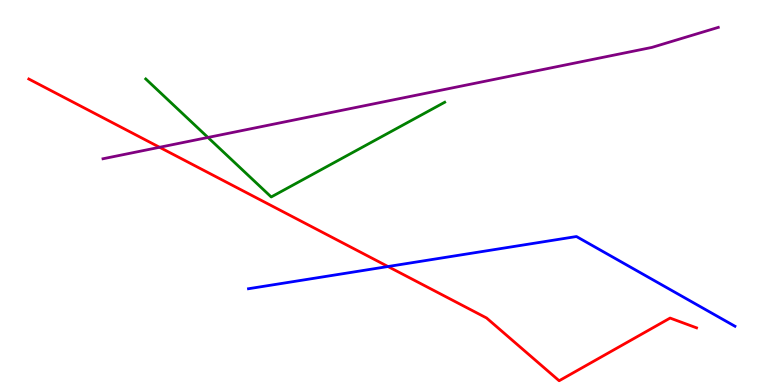[{'lines': ['blue', 'red'], 'intersections': [{'x': 5.01, 'y': 3.08}]}, {'lines': ['green', 'red'], 'intersections': []}, {'lines': ['purple', 'red'], 'intersections': [{'x': 2.06, 'y': 6.17}]}, {'lines': ['blue', 'green'], 'intersections': []}, {'lines': ['blue', 'purple'], 'intersections': []}, {'lines': ['green', 'purple'], 'intersections': [{'x': 2.68, 'y': 6.43}]}]